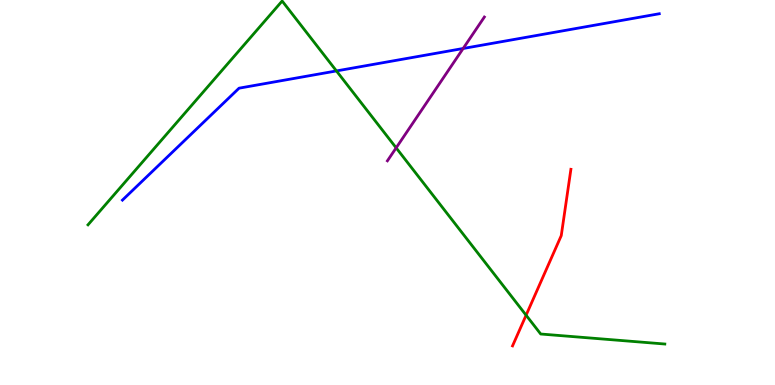[{'lines': ['blue', 'red'], 'intersections': []}, {'lines': ['green', 'red'], 'intersections': [{'x': 6.79, 'y': 1.81}]}, {'lines': ['purple', 'red'], 'intersections': []}, {'lines': ['blue', 'green'], 'intersections': [{'x': 4.34, 'y': 8.16}]}, {'lines': ['blue', 'purple'], 'intersections': [{'x': 5.98, 'y': 8.74}]}, {'lines': ['green', 'purple'], 'intersections': [{'x': 5.11, 'y': 6.16}]}]